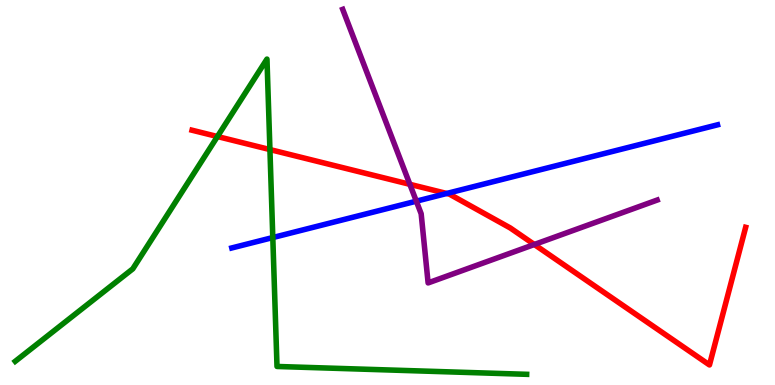[{'lines': ['blue', 'red'], 'intersections': [{'x': 5.76, 'y': 4.97}]}, {'lines': ['green', 'red'], 'intersections': [{'x': 2.81, 'y': 6.45}, {'x': 3.48, 'y': 6.12}]}, {'lines': ['purple', 'red'], 'intersections': [{'x': 5.29, 'y': 5.21}, {'x': 6.89, 'y': 3.65}]}, {'lines': ['blue', 'green'], 'intersections': [{'x': 3.52, 'y': 3.83}]}, {'lines': ['blue', 'purple'], 'intersections': [{'x': 5.37, 'y': 4.77}]}, {'lines': ['green', 'purple'], 'intersections': []}]